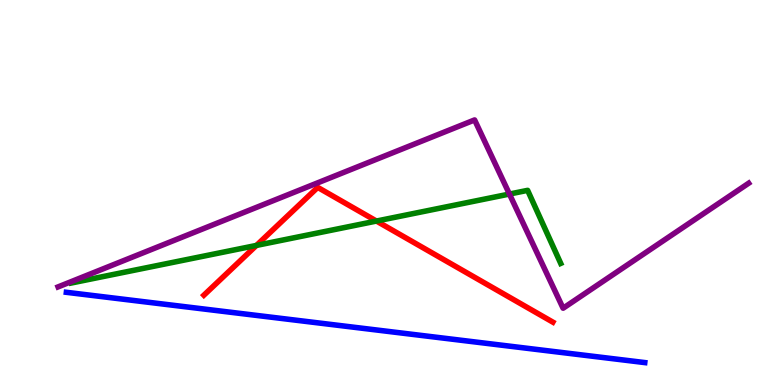[{'lines': ['blue', 'red'], 'intersections': []}, {'lines': ['green', 'red'], 'intersections': [{'x': 3.31, 'y': 3.63}, {'x': 4.86, 'y': 4.26}]}, {'lines': ['purple', 'red'], 'intersections': []}, {'lines': ['blue', 'green'], 'intersections': []}, {'lines': ['blue', 'purple'], 'intersections': []}, {'lines': ['green', 'purple'], 'intersections': [{'x': 6.57, 'y': 4.96}]}]